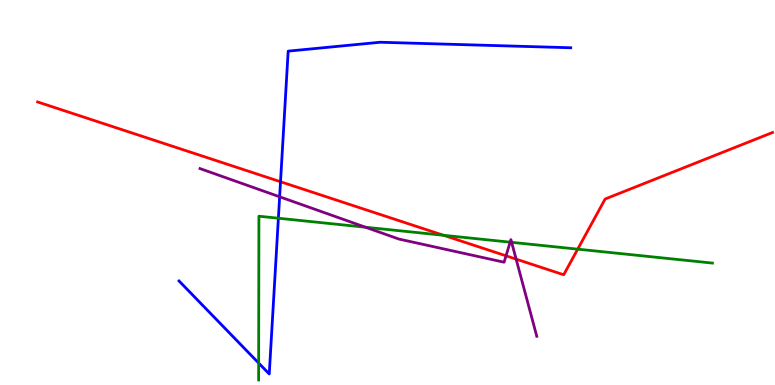[{'lines': ['blue', 'red'], 'intersections': [{'x': 3.62, 'y': 5.28}]}, {'lines': ['green', 'red'], 'intersections': [{'x': 5.72, 'y': 3.89}, {'x': 7.45, 'y': 3.53}]}, {'lines': ['purple', 'red'], 'intersections': [{'x': 6.53, 'y': 3.36}, {'x': 6.66, 'y': 3.27}]}, {'lines': ['blue', 'green'], 'intersections': [{'x': 3.34, 'y': 0.57}, {'x': 3.59, 'y': 4.33}]}, {'lines': ['blue', 'purple'], 'intersections': [{'x': 3.61, 'y': 4.89}]}, {'lines': ['green', 'purple'], 'intersections': [{'x': 4.72, 'y': 4.1}, {'x': 6.58, 'y': 3.71}, {'x': 6.6, 'y': 3.71}]}]